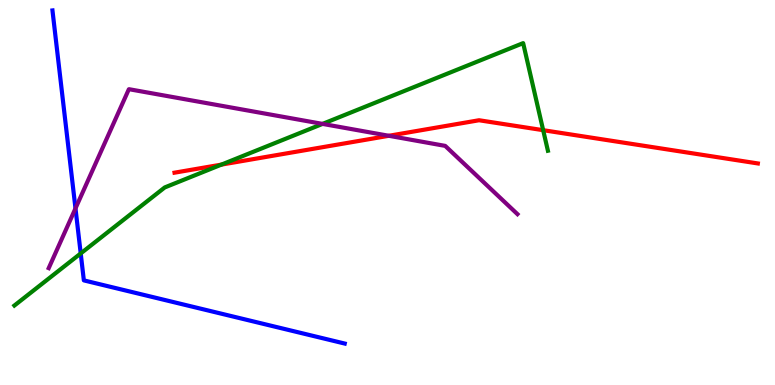[{'lines': ['blue', 'red'], 'intersections': []}, {'lines': ['green', 'red'], 'intersections': [{'x': 2.86, 'y': 5.72}, {'x': 7.01, 'y': 6.62}]}, {'lines': ['purple', 'red'], 'intersections': [{'x': 5.02, 'y': 6.47}]}, {'lines': ['blue', 'green'], 'intersections': [{'x': 1.04, 'y': 3.42}]}, {'lines': ['blue', 'purple'], 'intersections': [{'x': 0.974, 'y': 4.59}]}, {'lines': ['green', 'purple'], 'intersections': [{'x': 4.16, 'y': 6.78}]}]